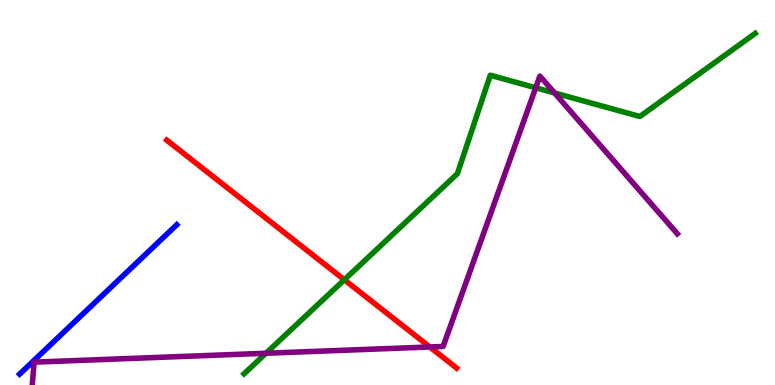[{'lines': ['blue', 'red'], 'intersections': []}, {'lines': ['green', 'red'], 'intersections': [{'x': 4.44, 'y': 2.73}]}, {'lines': ['purple', 'red'], 'intersections': [{'x': 5.55, 'y': 0.988}]}, {'lines': ['blue', 'green'], 'intersections': []}, {'lines': ['blue', 'purple'], 'intersections': []}, {'lines': ['green', 'purple'], 'intersections': [{'x': 3.43, 'y': 0.825}, {'x': 6.91, 'y': 7.72}, {'x': 7.16, 'y': 7.59}]}]